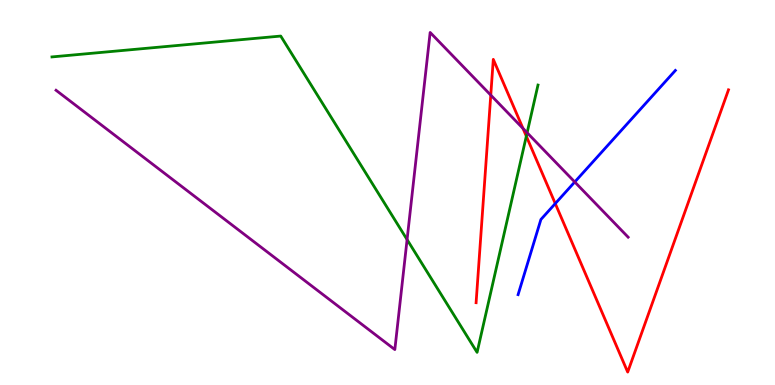[{'lines': ['blue', 'red'], 'intersections': [{'x': 7.16, 'y': 4.71}]}, {'lines': ['green', 'red'], 'intersections': [{'x': 6.79, 'y': 6.46}]}, {'lines': ['purple', 'red'], 'intersections': [{'x': 6.33, 'y': 7.53}, {'x': 6.75, 'y': 6.66}]}, {'lines': ['blue', 'green'], 'intersections': []}, {'lines': ['blue', 'purple'], 'intersections': [{'x': 7.42, 'y': 5.27}]}, {'lines': ['green', 'purple'], 'intersections': [{'x': 5.25, 'y': 3.78}, {'x': 6.8, 'y': 6.55}]}]